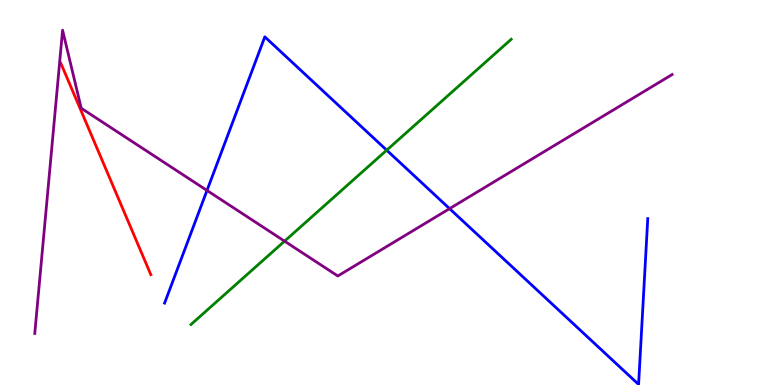[{'lines': ['blue', 'red'], 'intersections': []}, {'lines': ['green', 'red'], 'intersections': []}, {'lines': ['purple', 'red'], 'intersections': []}, {'lines': ['blue', 'green'], 'intersections': [{'x': 4.99, 'y': 6.1}]}, {'lines': ['blue', 'purple'], 'intersections': [{'x': 2.67, 'y': 5.05}, {'x': 5.8, 'y': 4.58}]}, {'lines': ['green', 'purple'], 'intersections': [{'x': 3.67, 'y': 3.74}]}]